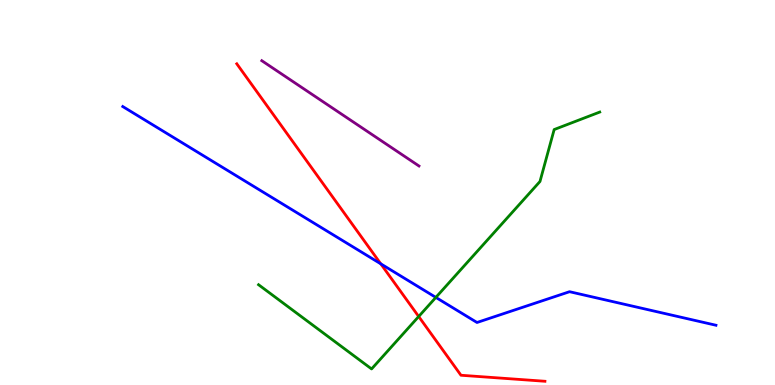[{'lines': ['blue', 'red'], 'intersections': [{'x': 4.91, 'y': 3.15}]}, {'lines': ['green', 'red'], 'intersections': [{'x': 5.4, 'y': 1.78}]}, {'lines': ['purple', 'red'], 'intersections': []}, {'lines': ['blue', 'green'], 'intersections': [{'x': 5.62, 'y': 2.28}]}, {'lines': ['blue', 'purple'], 'intersections': []}, {'lines': ['green', 'purple'], 'intersections': []}]